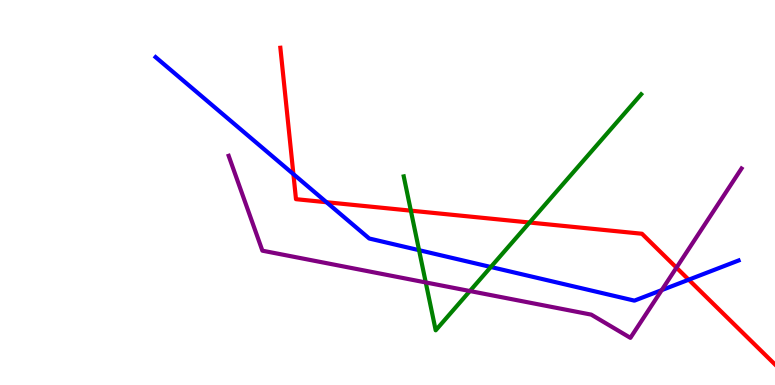[{'lines': ['blue', 'red'], 'intersections': [{'x': 3.79, 'y': 5.48}, {'x': 4.21, 'y': 4.75}, {'x': 8.89, 'y': 2.74}]}, {'lines': ['green', 'red'], 'intersections': [{'x': 5.3, 'y': 4.53}, {'x': 6.83, 'y': 4.22}]}, {'lines': ['purple', 'red'], 'intersections': [{'x': 8.73, 'y': 3.05}]}, {'lines': ['blue', 'green'], 'intersections': [{'x': 5.41, 'y': 3.5}, {'x': 6.33, 'y': 3.07}]}, {'lines': ['blue', 'purple'], 'intersections': [{'x': 8.54, 'y': 2.46}]}, {'lines': ['green', 'purple'], 'intersections': [{'x': 5.49, 'y': 2.66}, {'x': 6.06, 'y': 2.44}]}]